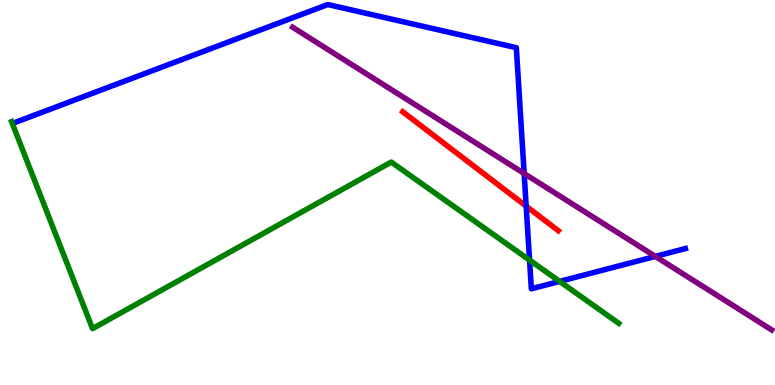[{'lines': ['blue', 'red'], 'intersections': [{'x': 6.79, 'y': 4.64}]}, {'lines': ['green', 'red'], 'intersections': []}, {'lines': ['purple', 'red'], 'intersections': []}, {'lines': ['blue', 'green'], 'intersections': [{'x': 6.83, 'y': 3.24}, {'x': 7.22, 'y': 2.69}]}, {'lines': ['blue', 'purple'], 'intersections': [{'x': 6.76, 'y': 5.49}, {'x': 8.46, 'y': 3.34}]}, {'lines': ['green', 'purple'], 'intersections': []}]